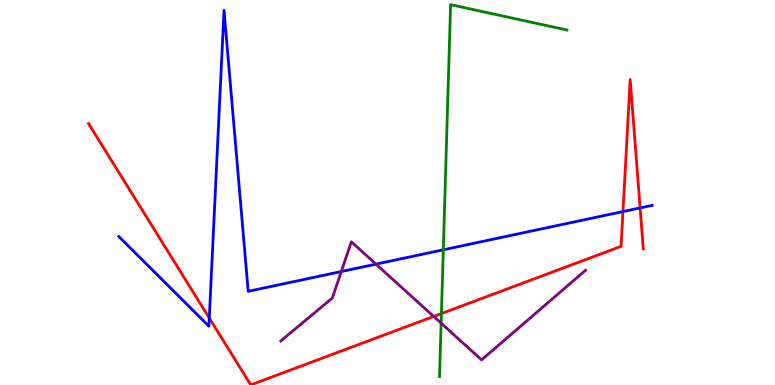[{'lines': ['blue', 'red'], 'intersections': [{'x': 2.7, 'y': 1.74}, {'x': 8.04, 'y': 4.5}, {'x': 8.26, 'y': 4.6}]}, {'lines': ['green', 'red'], 'intersections': [{'x': 5.7, 'y': 1.86}]}, {'lines': ['purple', 'red'], 'intersections': [{'x': 5.6, 'y': 1.78}]}, {'lines': ['blue', 'green'], 'intersections': [{'x': 5.72, 'y': 3.51}]}, {'lines': ['blue', 'purple'], 'intersections': [{'x': 4.4, 'y': 2.95}, {'x': 4.85, 'y': 3.14}]}, {'lines': ['green', 'purple'], 'intersections': [{'x': 5.69, 'y': 1.61}]}]